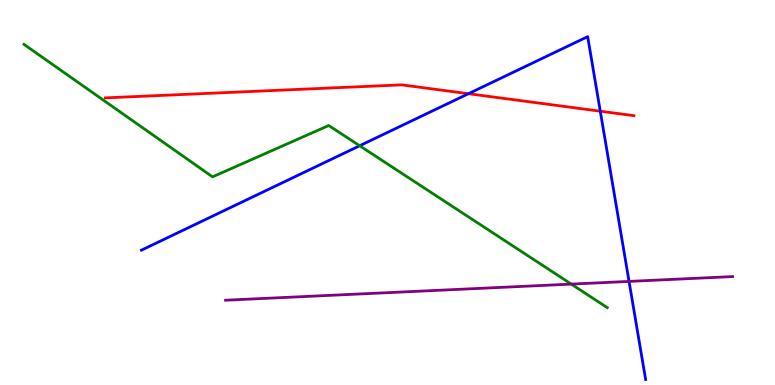[{'lines': ['blue', 'red'], 'intersections': [{'x': 6.04, 'y': 7.57}, {'x': 7.75, 'y': 7.11}]}, {'lines': ['green', 'red'], 'intersections': []}, {'lines': ['purple', 'red'], 'intersections': []}, {'lines': ['blue', 'green'], 'intersections': [{'x': 4.64, 'y': 6.21}]}, {'lines': ['blue', 'purple'], 'intersections': [{'x': 8.12, 'y': 2.69}]}, {'lines': ['green', 'purple'], 'intersections': [{'x': 7.37, 'y': 2.62}]}]